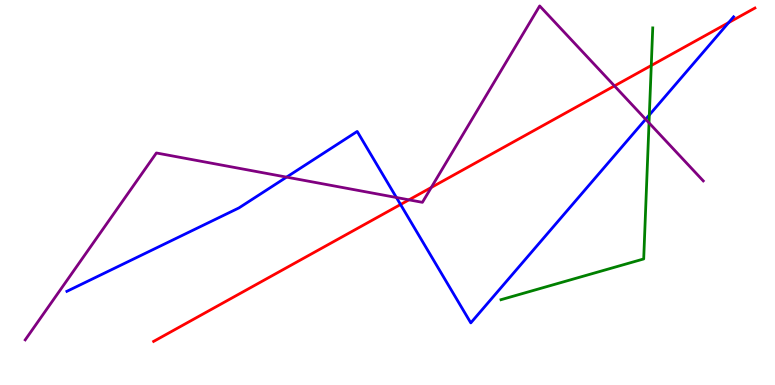[{'lines': ['blue', 'red'], 'intersections': [{'x': 5.17, 'y': 4.69}, {'x': 9.4, 'y': 9.41}]}, {'lines': ['green', 'red'], 'intersections': [{'x': 8.4, 'y': 8.3}]}, {'lines': ['purple', 'red'], 'intersections': [{'x': 5.28, 'y': 4.81}, {'x': 5.56, 'y': 5.13}, {'x': 7.93, 'y': 7.77}]}, {'lines': ['blue', 'green'], 'intersections': [{'x': 8.38, 'y': 7.01}]}, {'lines': ['blue', 'purple'], 'intersections': [{'x': 3.7, 'y': 5.4}, {'x': 5.11, 'y': 4.87}, {'x': 8.33, 'y': 6.9}]}, {'lines': ['green', 'purple'], 'intersections': [{'x': 8.37, 'y': 6.81}]}]